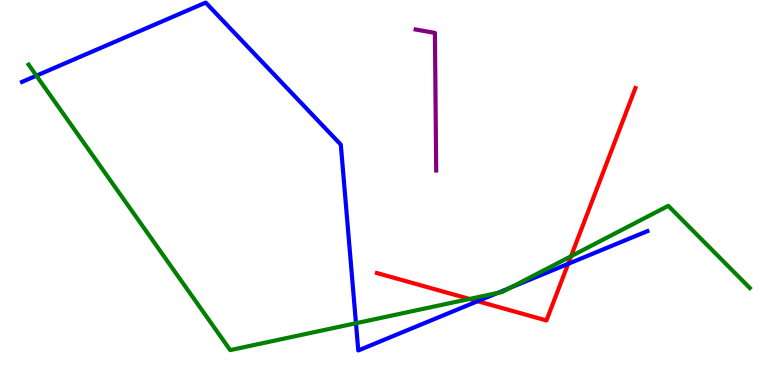[{'lines': ['blue', 'red'], 'intersections': [{'x': 6.16, 'y': 2.18}, {'x': 7.33, 'y': 3.15}]}, {'lines': ['green', 'red'], 'intersections': [{'x': 6.06, 'y': 2.24}, {'x': 7.37, 'y': 3.34}]}, {'lines': ['purple', 'red'], 'intersections': []}, {'lines': ['blue', 'green'], 'intersections': [{'x': 0.47, 'y': 8.03}, {'x': 4.59, 'y': 1.6}, {'x': 6.42, 'y': 2.39}, {'x': 6.58, 'y': 2.53}]}, {'lines': ['blue', 'purple'], 'intersections': []}, {'lines': ['green', 'purple'], 'intersections': []}]